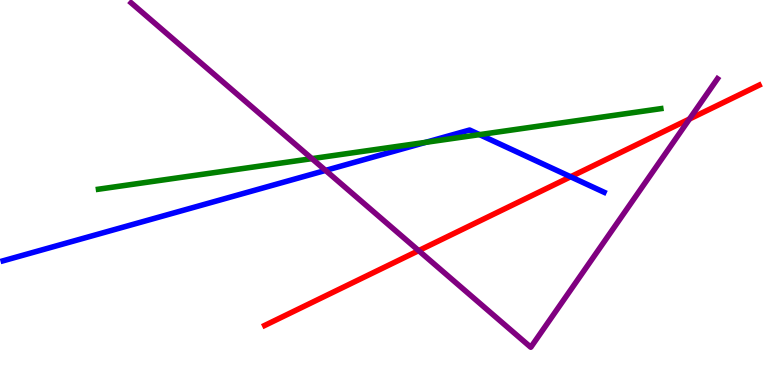[{'lines': ['blue', 'red'], 'intersections': [{'x': 7.36, 'y': 5.41}]}, {'lines': ['green', 'red'], 'intersections': []}, {'lines': ['purple', 'red'], 'intersections': [{'x': 5.4, 'y': 3.49}, {'x': 8.9, 'y': 6.91}]}, {'lines': ['blue', 'green'], 'intersections': [{'x': 5.49, 'y': 6.3}, {'x': 6.19, 'y': 6.5}]}, {'lines': ['blue', 'purple'], 'intersections': [{'x': 4.2, 'y': 5.57}]}, {'lines': ['green', 'purple'], 'intersections': [{'x': 4.02, 'y': 5.88}]}]